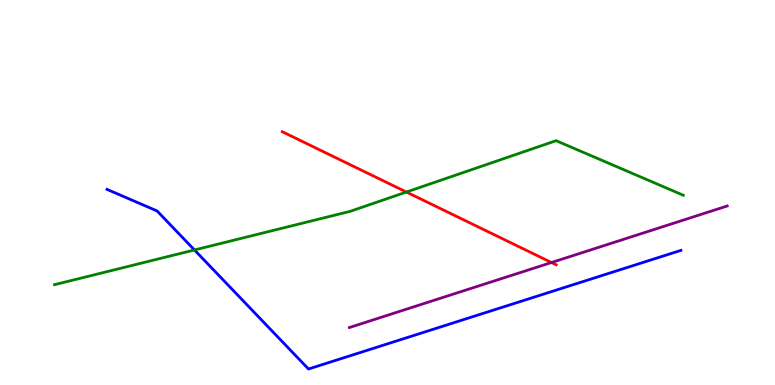[{'lines': ['blue', 'red'], 'intersections': []}, {'lines': ['green', 'red'], 'intersections': [{'x': 5.24, 'y': 5.01}]}, {'lines': ['purple', 'red'], 'intersections': [{'x': 7.12, 'y': 3.18}]}, {'lines': ['blue', 'green'], 'intersections': [{'x': 2.51, 'y': 3.51}]}, {'lines': ['blue', 'purple'], 'intersections': []}, {'lines': ['green', 'purple'], 'intersections': []}]